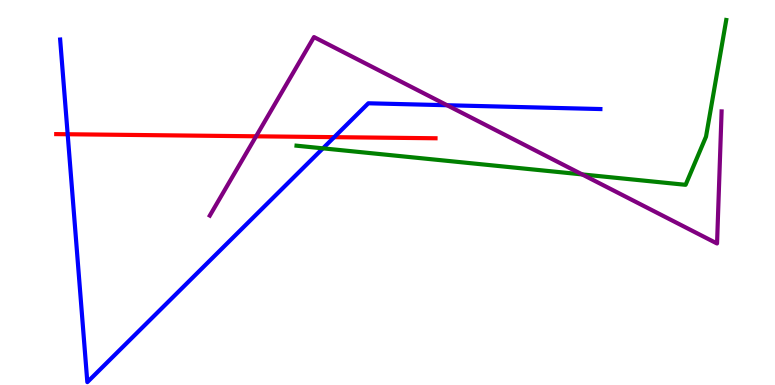[{'lines': ['blue', 'red'], 'intersections': [{'x': 0.873, 'y': 6.51}, {'x': 4.31, 'y': 6.44}]}, {'lines': ['green', 'red'], 'intersections': []}, {'lines': ['purple', 'red'], 'intersections': [{'x': 3.3, 'y': 6.46}]}, {'lines': ['blue', 'green'], 'intersections': [{'x': 4.17, 'y': 6.15}]}, {'lines': ['blue', 'purple'], 'intersections': [{'x': 5.77, 'y': 7.27}]}, {'lines': ['green', 'purple'], 'intersections': [{'x': 7.51, 'y': 5.47}]}]